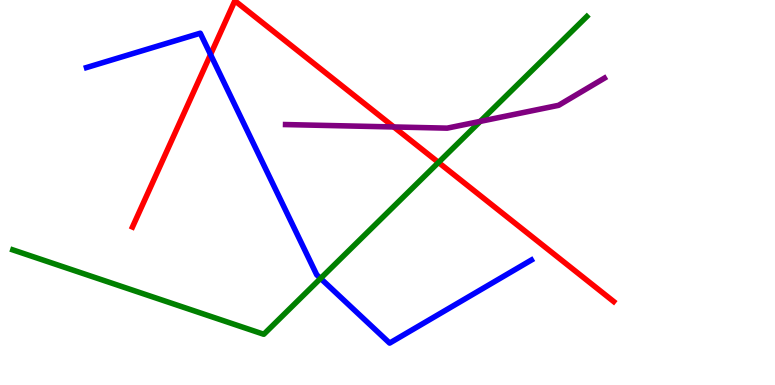[{'lines': ['blue', 'red'], 'intersections': [{'x': 2.72, 'y': 8.58}]}, {'lines': ['green', 'red'], 'intersections': [{'x': 5.66, 'y': 5.78}]}, {'lines': ['purple', 'red'], 'intersections': [{'x': 5.08, 'y': 6.7}]}, {'lines': ['blue', 'green'], 'intersections': [{'x': 4.14, 'y': 2.77}]}, {'lines': ['blue', 'purple'], 'intersections': []}, {'lines': ['green', 'purple'], 'intersections': [{'x': 6.2, 'y': 6.85}]}]